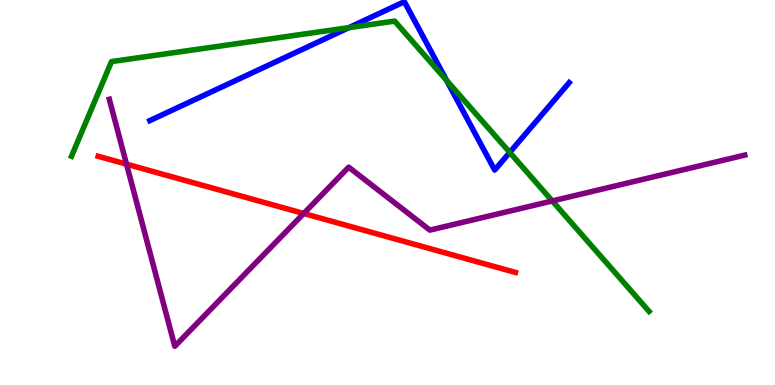[{'lines': ['blue', 'red'], 'intersections': []}, {'lines': ['green', 'red'], 'intersections': []}, {'lines': ['purple', 'red'], 'intersections': [{'x': 1.63, 'y': 5.74}, {'x': 3.92, 'y': 4.45}]}, {'lines': ['blue', 'green'], 'intersections': [{'x': 4.5, 'y': 9.28}, {'x': 5.76, 'y': 7.91}, {'x': 6.58, 'y': 6.04}]}, {'lines': ['blue', 'purple'], 'intersections': []}, {'lines': ['green', 'purple'], 'intersections': [{'x': 7.13, 'y': 4.78}]}]